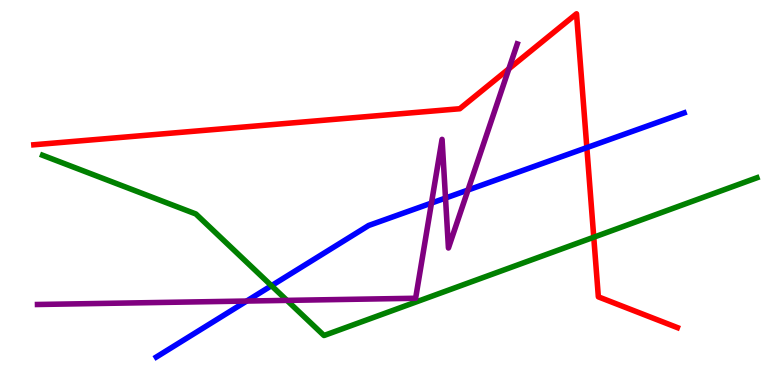[{'lines': ['blue', 'red'], 'intersections': [{'x': 7.57, 'y': 6.17}]}, {'lines': ['green', 'red'], 'intersections': [{'x': 7.66, 'y': 3.84}]}, {'lines': ['purple', 'red'], 'intersections': [{'x': 6.57, 'y': 8.21}]}, {'lines': ['blue', 'green'], 'intersections': [{'x': 3.5, 'y': 2.58}]}, {'lines': ['blue', 'purple'], 'intersections': [{'x': 3.18, 'y': 2.18}, {'x': 5.57, 'y': 4.73}, {'x': 5.75, 'y': 4.86}, {'x': 6.04, 'y': 5.06}]}, {'lines': ['green', 'purple'], 'intersections': [{'x': 3.7, 'y': 2.2}]}]